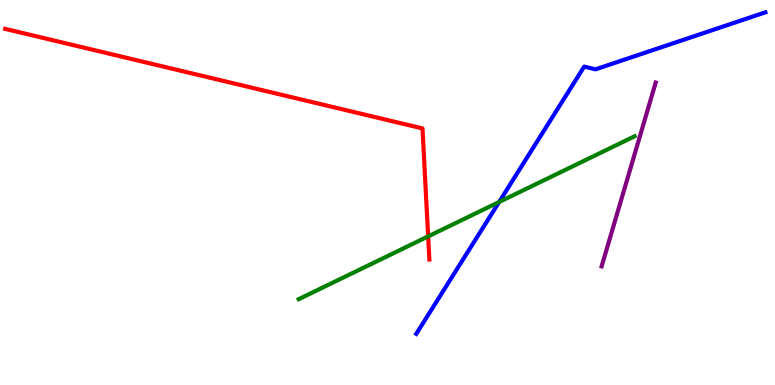[{'lines': ['blue', 'red'], 'intersections': []}, {'lines': ['green', 'red'], 'intersections': [{'x': 5.52, 'y': 3.86}]}, {'lines': ['purple', 'red'], 'intersections': []}, {'lines': ['blue', 'green'], 'intersections': [{'x': 6.44, 'y': 4.75}]}, {'lines': ['blue', 'purple'], 'intersections': []}, {'lines': ['green', 'purple'], 'intersections': []}]